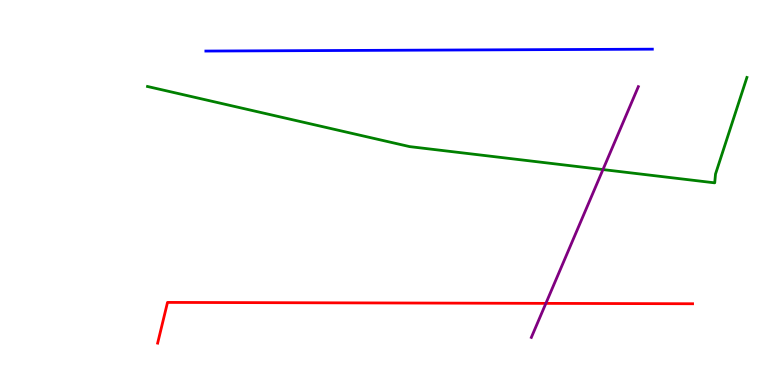[{'lines': ['blue', 'red'], 'intersections': []}, {'lines': ['green', 'red'], 'intersections': []}, {'lines': ['purple', 'red'], 'intersections': [{'x': 7.04, 'y': 2.12}]}, {'lines': ['blue', 'green'], 'intersections': []}, {'lines': ['blue', 'purple'], 'intersections': []}, {'lines': ['green', 'purple'], 'intersections': [{'x': 7.78, 'y': 5.6}]}]